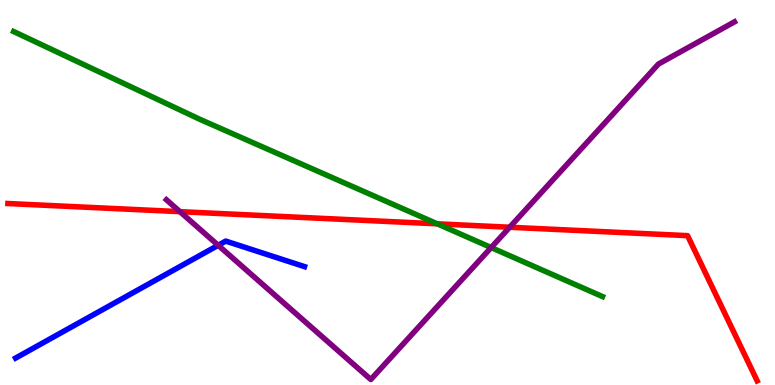[{'lines': ['blue', 'red'], 'intersections': []}, {'lines': ['green', 'red'], 'intersections': [{'x': 5.64, 'y': 4.19}]}, {'lines': ['purple', 'red'], 'intersections': [{'x': 2.32, 'y': 4.5}, {'x': 6.58, 'y': 4.1}]}, {'lines': ['blue', 'green'], 'intersections': []}, {'lines': ['blue', 'purple'], 'intersections': [{'x': 2.82, 'y': 3.63}]}, {'lines': ['green', 'purple'], 'intersections': [{'x': 6.34, 'y': 3.57}]}]